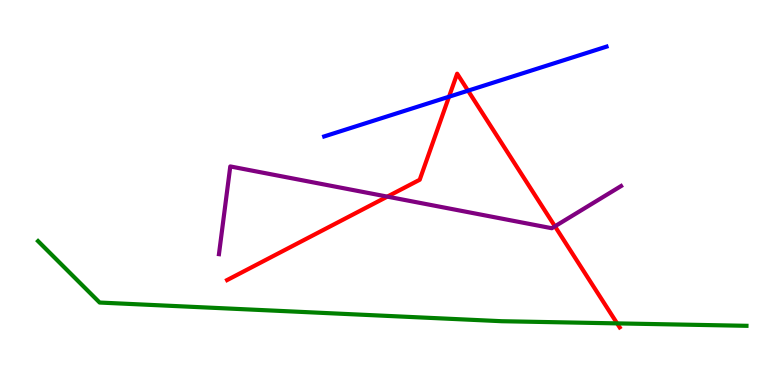[{'lines': ['blue', 'red'], 'intersections': [{'x': 5.79, 'y': 7.49}, {'x': 6.04, 'y': 7.64}]}, {'lines': ['green', 'red'], 'intersections': [{'x': 7.96, 'y': 1.6}]}, {'lines': ['purple', 'red'], 'intersections': [{'x': 5.0, 'y': 4.89}, {'x': 7.16, 'y': 4.12}]}, {'lines': ['blue', 'green'], 'intersections': []}, {'lines': ['blue', 'purple'], 'intersections': []}, {'lines': ['green', 'purple'], 'intersections': []}]